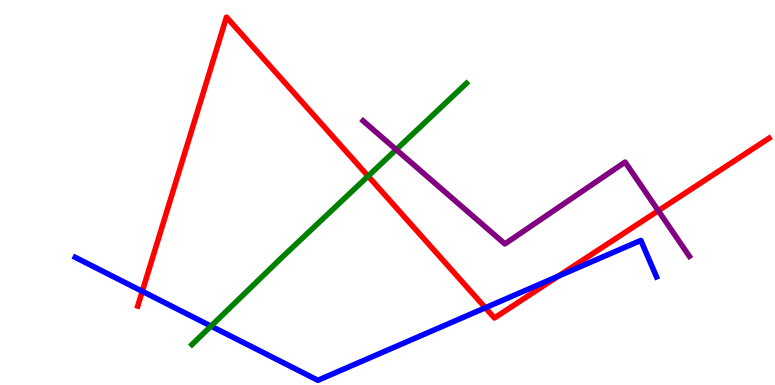[{'lines': ['blue', 'red'], 'intersections': [{'x': 1.84, 'y': 2.43}, {'x': 6.26, 'y': 2.01}, {'x': 7.2, 'y': 2.83}]}, {'lines': ['green', 'red'], 'intersections': [{'x': 4.75, 'y': 5.43}]}, {'lines': ['purple', 'red'], 'intersections': [{'x': 8.49, 'y': 4.53}]}, {'lines': ['blue', 'green'], 'intersections': [{'x': 2.72, 'y': 1.53}]}, {'lines': ['blue', 'purple'], 'intersections': []}, {'lines': ['green', 'purple'], 'intersections': [{'x': 5.11, 'y': 6.11}]}]